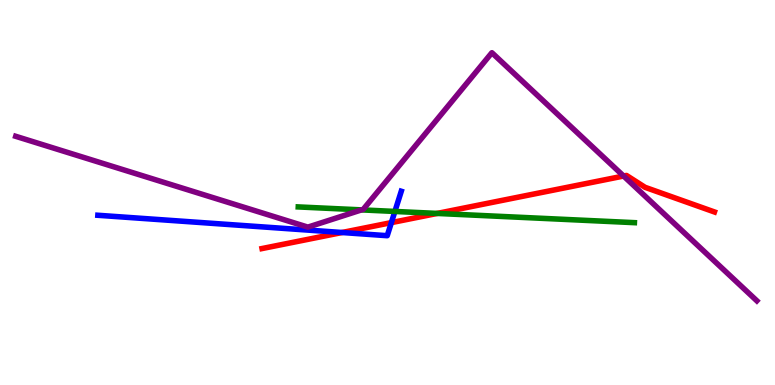[{'lines': ['blue', 'red'], 'intersections': [{'x': 4.41, 'y': 3.96}, {'x': 5.05, 'y': 4.22}]}, {'lines': ['green', 'red'], 'intersections': [{'x': 5.64, 'y': 4.46}]}, {'lines': ['purple', 'red'], 'intersections': [{'x': 8.05, 'y': 5.43}]}, {'lines': ['blue', 'green'], 'intersections': [{'x': 5.1, 'y': 4.51}]}, {'lines': ['blue', 'purple'], 'intersections': []}, {'lines': ['green', 'purple'], 'intersections': [{'x': 4.66, 'y': 4.55}]}]